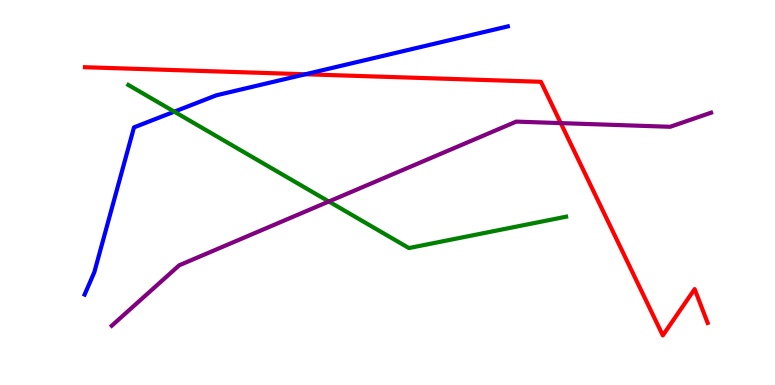[{'lines': ['blue', 'red'], 'intersections': [{'x': 3.94, 'y': 8.07}]}, {'lines': ['green', 'red'], 'intersections': []}, {'lines': ['purple', 'red'], 'intersections': [{'x': 7.24, 'y': 6.8}]}, {'lines': ['blue', 'green'], 'intersections': [{'x': 2.25, 'y': 7.1}]}, {'lines': ['blue', 'purple'], 'intersections': []}, {'lines': ['green', 'purple'], 'intersections': [{'x': 4.24, 'y': 4.77}]}]